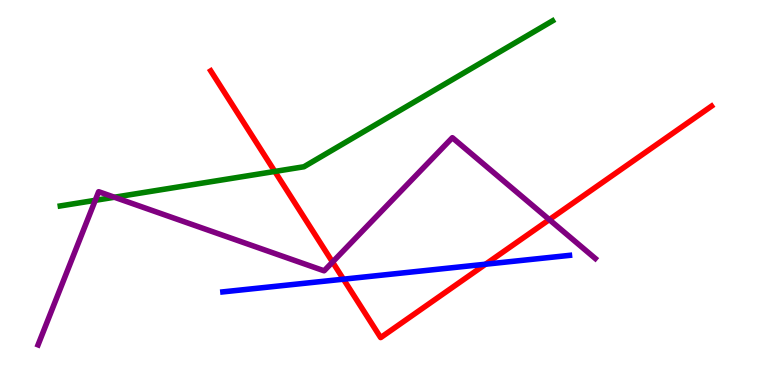[{'lines': ['blue', 'red'], 'intersections': [{'x': 4.43, 'y': 2.75}, {'x': 6.27, 'y': 3.14}]}, {'lines': ['green', 'red'], 'intersections': [{'x': 3.55, 'y': 5.55}]}, {'lines': ['purple', 'red'], 'intersections': [{'x': 4.29, 'y': 3.19}, {'x': 7.09, 'y': 4.3}]}, {'lines': ['blue', 'green'], 'intersections': []}, {'lines': ['blue', 'purple'], 'intersections': []}, {'lines': ['green', 'purple'], 'intersections': [{'x': 1.23, 'y': 4.8}, {'x': 1.48, 'y': 4.88}]}]